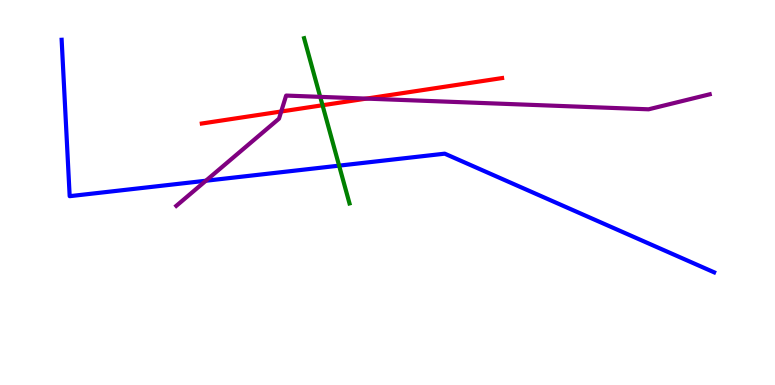[{'lines': ['blue', 'red'], 'intersections': []}, {'lines': ['green', 'red'], 'intersections': [{'x': 4.16, 'y': 7.27}]}, {'lines': ['purple', 'red'], 'intersections': [{'x': 3.63, 'y': 7.1}, {'x': 4.73, 'y': 7.44}]}, {'lines': ['blue', 'green'], 'intersections': [{'x': 4.38, 'y': 5.7}]}, {'lines': ['blue', 'purple'], 'intersections': [{'x': 2.66, 'y': 5.31}]}, {'lines': ['green', 'purple'], 'intersections': [{'x': 4.13, 'y': 7.48}]}]